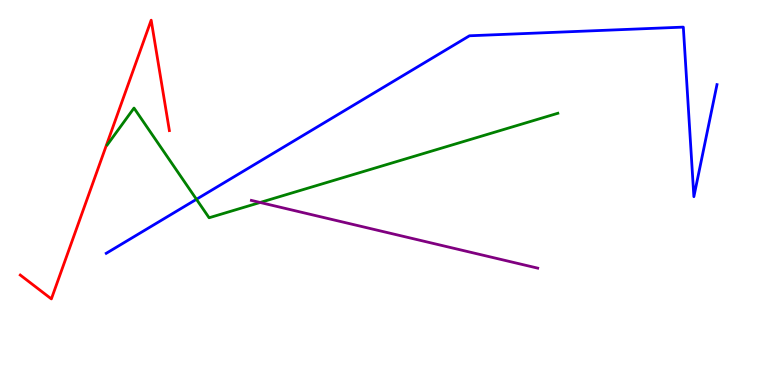[{'lines': ['blue', 'red'], 'intersections': []}, {'lines': ['green', 'red'], 'intersections': []}, {'lines': ['purple', 'red'], 'intersections': []}, {'lines': ['blue', 'green'], 'intersections': [{'x': 2.53, 'y': 4.82}]}, {'lines': ['blue', 'purple'], 'intersections': []}, {'lines': ['green', 'purple'], 'intersections': [{'x': 3.36, 'y': 4.74}]}]